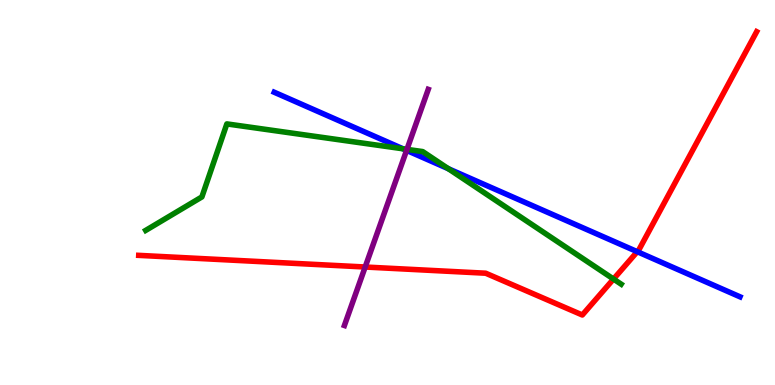[{'lines': ['blue', 'red'], 'intersections': [{'x': 8.22, 'y': 3.46}]}, {'lines': ['green', 'red'], 'intersections': [{'x': 7.92, 'y': 2.75}]}, {'lines': ['purple', 'red'], 'intersections': [{'x': 4.71, 'y': 3.06}]}, {'lines': ['blue', 'green'], 'intersections': [{'x': 5.2, 'y': 6.14}, {'x': 5.78, 'y': 5.62}]}, {'lines': ['blue', 'purple'], 'intersections': [{'x': 5.25, 'y': 6.09}]}, {'lines': ['green', 'purple'], 'intersections': [{'x': 5.25, 'y': 6.12}]}]